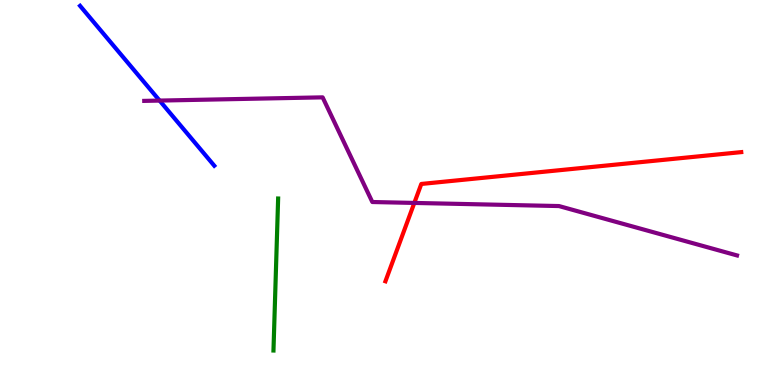[{'lines': ['blue', 'red'], 'intersections': []}, {'lines': ['green', 'red'], 'intersections': []}, {'lines': ['purple', 'red'], 'intersections': [{'x': 5.35, 'y': 4.73}]}, {'lines': ['blue', 'green'], 'intersections': []}, {'lines': ['blue', 'purple'], 'intersections': [{'x': 2.06, 'y': 7.39}]}, {'lines': ['green', 'purple'], 'intersections': []}]